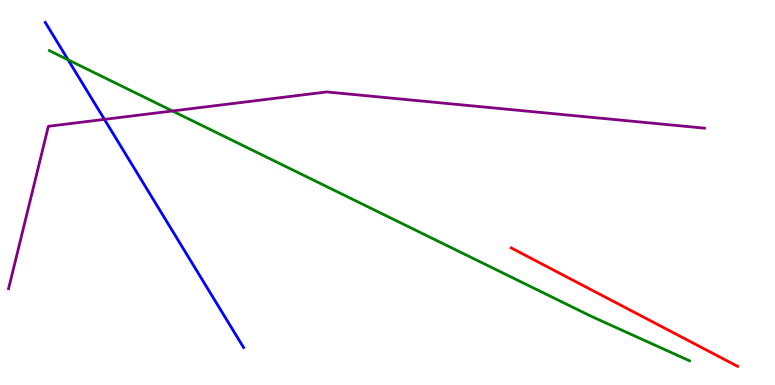[{'lines': ['blue', 'red'], 'intersections': []}, {'lines': ['green', 'red'], 'intersections': []}, {'lines': ['purple', 'red'], 'intersections': []}, {'lines': ['blue', 'green'], 'intersections': [{'x': 0.879, 'y': 8.45}]}, {'lines': ['blue', 'purple'], 'intersections': [{'x': 1.35, 'y': 6.9}]}, {'lines': ['green', 'purple'], 'intersections': [{'x': 2.23, 'y': 7.12}]}]